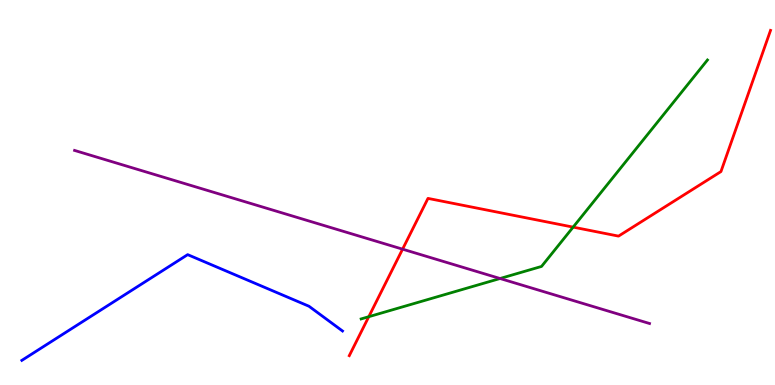[{'lines': ['blue', 'red'], 'intersections': []}, {'lines': ['green', 'red'], 'intersections': [{'x': 4.76, 'y': 1.77}, {'x': 7.4, 'y': 4.1}]}, {'lines': ['purple', 'red'], 'intersections': [{'x': 5.19, 'y': 3.53}]}, {'lines': ['blue', 'green'], 'intersections': []}, {'lines': ['blue', 'purple'], 'intersections': []}, {'lines': ['green', 'purple'], 'intersections': [{'x': 6.45, 'y': 2.77}]}]